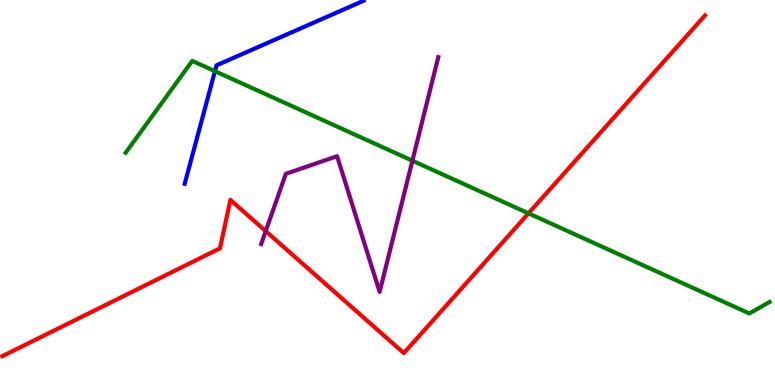[{'lines': ['blue', 'red'], 'intersections': []}, {'lines': ['green', 'red'], 'intersections': [{'x': 6.82, 'y': 4.46}]}, {'lines': ['purple', 'red'], 'intersections': [{'x': 3.43, 'y': 4.0}]}, {'lines': ['blue', 'green'], 'intersections': [{'x': 2.77, 'y': 8.15}]}, {'lines': ['blue', 'purple'], 'intersections': []}, {'lines': ['green', 'purple'], 'intersections': [{'x': 5.32, 'y': 5.83}]}]